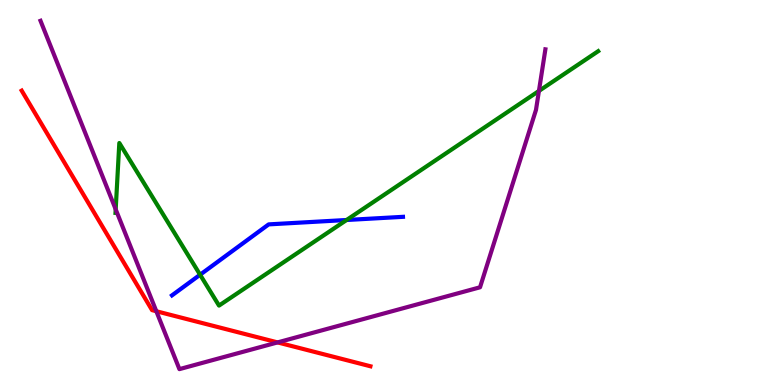[{'lines': ['blue', 'red'], 'intersections': []}, {'lines': ['green', 'red'], 'intersections': []}, {'lines': ['purple', 'red'], 'intersections': [{'x': 2.02, 'y': 1.92}, {'x': 3.58, 'y': 1.11}]}, {'lines': ['blue', 'green'], 'intersections': [{'x': 2.58, 'y': 2.86}, {'x': 4.47, 'y': 4.29}]}, {'lines': ['blue', 'purple'], 'intersections': []}, {'lines': ['green', 'purple'], 'intersections': [{'x': 1.49, 'y': 4.56}, {'x': 6.95, 'y': 7.64}]}]